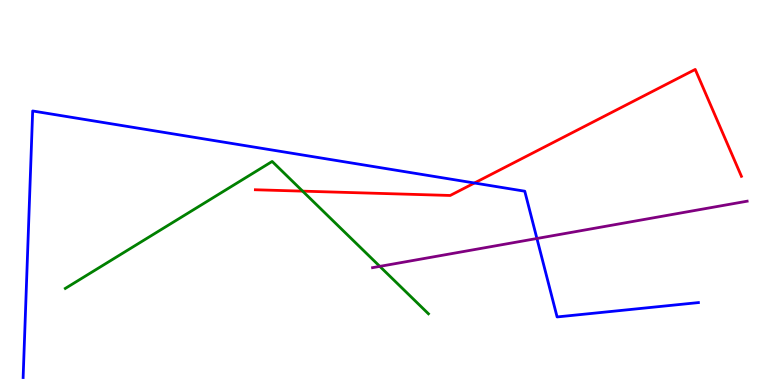[{'lines': ['blue', 'red'], 'intersections': [{'x': 6.12, 'y': 5.25}]}, {'lines': ['green', 'red'], 'intersections': [{'x': 3.9, 'y': 5.04}]}, {'lines': ['purple', 'red'], 'intersections': []}, {'lines': ['blue', 'green'], 'intersections': []}, {'lines': ['blue', 'purple'], 'intersections': [{'x': 6.93, 'y': 3.81}]}, {'lines': ['green', 'purple'], 'intersections': [{'x': 4.9, 'y': 3.08}]}]